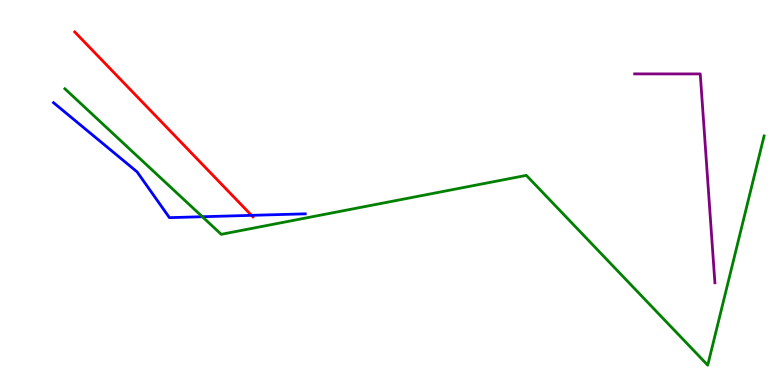[{'lines': ['blue', 'red'], 'intersections': [{'x': 3.25, 'y': 4.41}]}, {'lines': ['green', 'red'], 'intersections': []}, {'lines': ['purple', 'red'], 'intersections': []}, {'lines': ['blue', 'green'], 'intersections': [{'x': 2.61, 'y': 4.37}]}, {'lines': ['blue', 'purple'], 'intersections': []}, {'lines': ['green', 'purple'], 'intersections': []}]